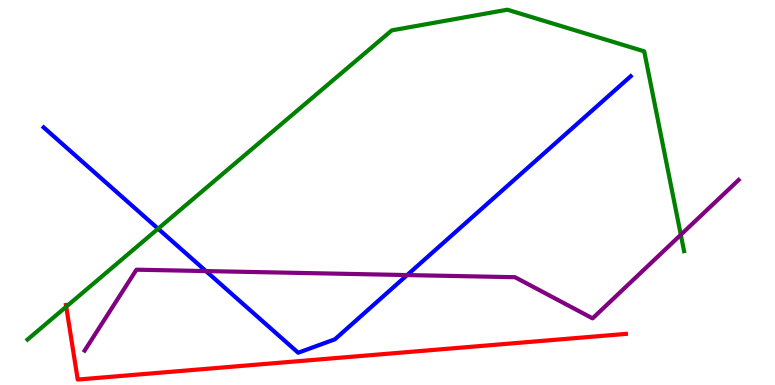[{'lines': ['blue', 'red'], 'intersections': []}, {'lines': ['green', 'red'], 'intersections': [{'x': 0.854, 'y': 2.03}]}, {'lines': ['purple', 'red'], 'intersections': []}, {'lines': ['blue', 'green'], 'intersections': [{'x': 2.04, 'y': 4.06}]}, {'lines': ['blue', 'purple'], 'intersections': [{'x': 2.66, 'y': 2.96}, {'x': 5.25, 'y': 2.86}]}, {'lines': ['green', 'purple'], 'intersections': [{'x': 8.78, 'y': 3.9}]}]